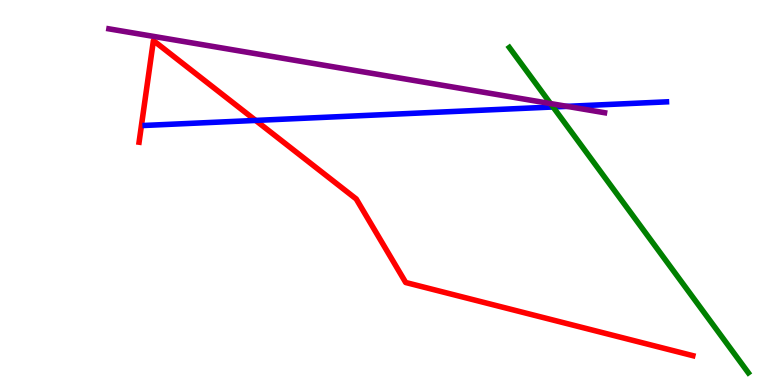[{'lines': ['blue', 'red'], 'intersections': [{'x': 3.3, 'y': 6.87}]}, {'lines': ['green', 'red'], 'intersections': []}, {'lines': ['purple', 'red'], 'intersections': []}, {'lines': ['blue', 'green'], 'intersections': [{'x': 7.14, 'y': 7.22}]}, {'lines': ['blue', 'purple'], 'intersections': [{'x': 7.32, 'y': 7.24}]}, {'lines': ['green', 'purple'], 'intersections': [{'x': 7.1, 'y': 7.31}]}]